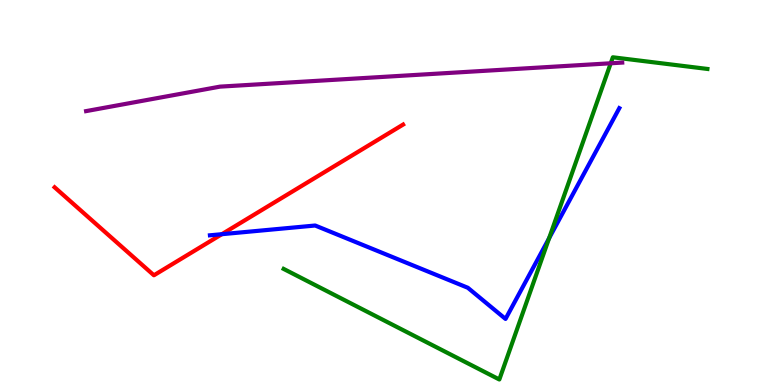[{'lines': ['blue', 'red'], 'intersections': [{'x': 2.86, 'y': 3.92}]}, {'lines': ['green', 'red'], 'intersections': []}, {'lines': ['purple', 'red'], 'intersections': []}, {'lines': ['blue', 'green'], 'intersections': [{'x': 7.09, 'y': 3.81}]}, {'lines': ['blue', 'purple'], 'intersections': []}, {'lines': ['green', 'purple'], 'intersections': [{'x': 7.88, 'y': 8.36}]}]